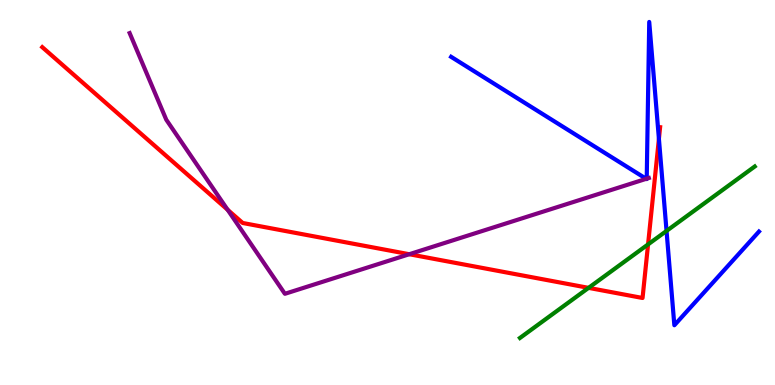[{'lines': ['blue', 'red'], 'intersections': [{'x': 8.5, 'y': 6.39}]}, {'lines': ['green', 'red'], 'intersections': [{'x': 7.59, 'y': 2.52}, {'x': 8.36, 'y': 3.65}]}, {'lines': ['purple', 'red'], 'intersections': [{'x': 2.94, 'y': 4.55}, {'x': 5.28, 'y': 3.4}]}, {'lines': ['blue', 'green'], 'intersections': [{'x': 8.6, 'y': 4.0}]}, {'lines': ['blue', 'purple'], 'intersections': [{'x': 8.34, 'y': 5.36}, {'x': 8.34, 'y': 5.36}]}, {'lines': ['green', 'purple'], 'intersections': []}]